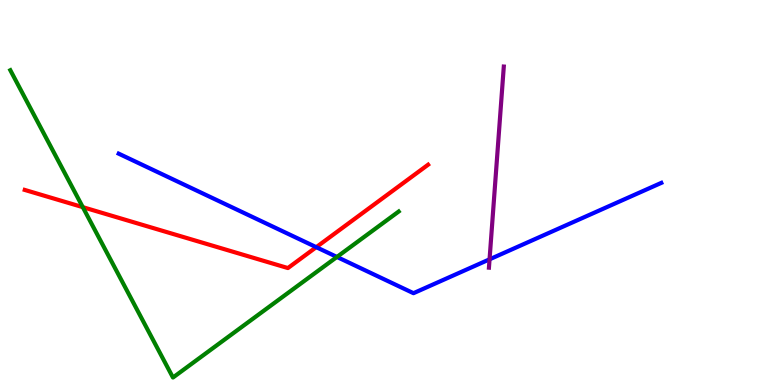[{'lines': ['blue', 'red'], 'intersections': [{'x': 4.08, 'y': 3.58}]}, {'lines': ['green', 'red'], 'intersections': [{'x': 1.07, 'y': 4.62}]}, {'lines': ['purple', 'red'], 'intersections': []}, {'lines': ['blue', 'green'], 'intersections': [{'x': 4.35, 'y': 3.33}]}, {'lines': ['blue', 'purple'], 'intersections': [{'x': 6.32, 'y': 3.26}]}, {'lines': ['green', 'purple'], 'intersections': []}]